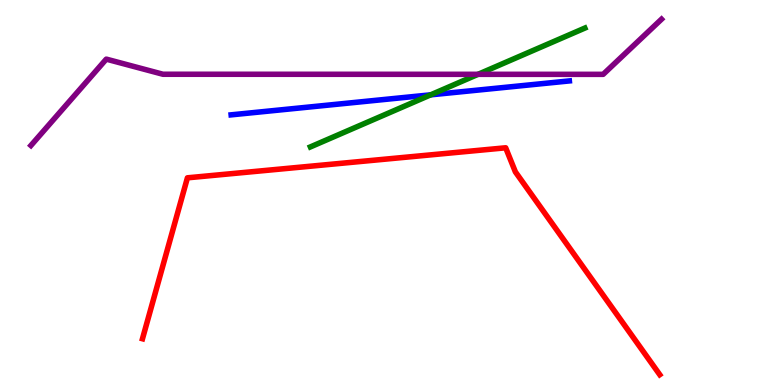[{'lines': ['blue', 'red'], 'intersections': []}, {'lines': ['green', 'red'], 'intersections': []}, {'lines': ['purple', 'red'], 'intersections': []}, {'lines': ['blue', 'green'], 'intersections': [{'x': 5.56, 'y': 7.54}]}, {'lines': ['blue', 'purple'], 'intersections': []}, {'lines': ['green', 'purple'], 'intersections': [{'x': 6.17, 'y': 8.07}]}]